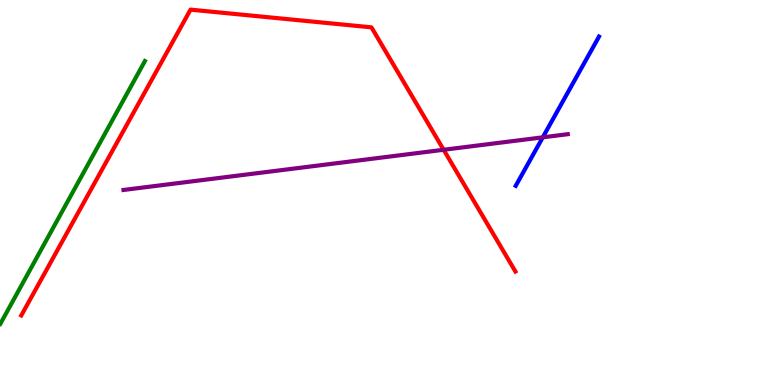[{'lines': ['blue', 'red'], 'intersections': []}, {'lines': ['green', 'red'], 'intersections': []}, {'lines': ['purple', 'red'], 'intersections': [{'x': 5.72, 'y': 6.11}]}, {'lines': ['blue', 'green'], 'intersections': []}, {'lines': ['blue', 'purple'], 'intersections': [{'x': 7.0, 'y': 6.43}]}, {'lines': ['green', 'purple'], 'intersections': []}]